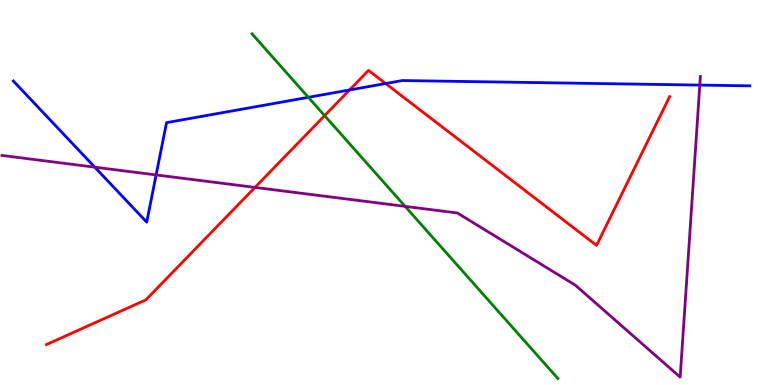[{'lines': ['blue', 'red'], 'intersections': [{'x': 4.51, 'y': 7.66}, {'x': 4.98, 'y': 7.83}]}, {'lines': ['green', 'red'], 'intersections': [{'x': 4.19, 'y': 7.0}]}, {'lines': ['purple', 'red'], 'intersections': [{'x': 3.29, 'y': 5.13}]}, {'lines': ['blue', 'green'], 'intersections': [{'x': 3.98, 'y': 7.47}]}, {'lines': ['blue', 'purple'], 'intersections': [{'x': 1.22, 'y': 5.66}, {'x': 2.01, 'y': 5.46}, {'x': 9.03, 'y': 7.79}]}, {'lines': ['green', 'purple'], 'intersections': [{'x': 5.23, 'y': 4.64}]}]